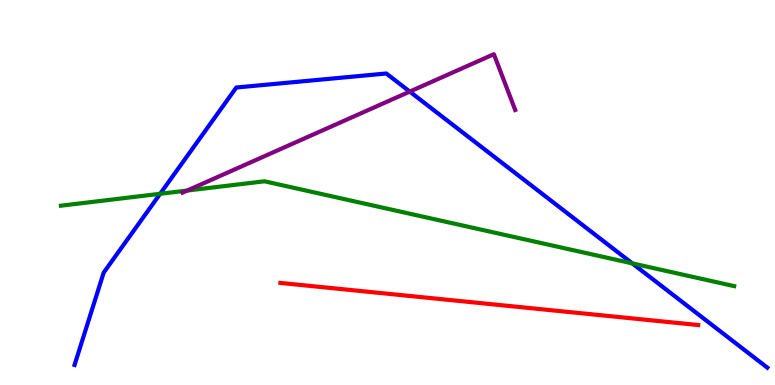[{'lines': ['blue', 'red'], 'intersections': []}, {'lines': ['green', 'red'], 'intersections': []}, {'lines': ['purple', 'red'], 'intersections': []}, {'lines': ['blue', 'green'], 'intersections': [{'x': 2.07, 'y': 4.97}, {'x': 8.16, 'y': 3.16}]}, {'lines': ['blue', 'purple'], 'intersections': [{'x': 5.29, 'y': 7.62}]}, {'lines': ['green', 'purple'], 'intersections': [{'x': 2.42, 'y': 5.05}]}]